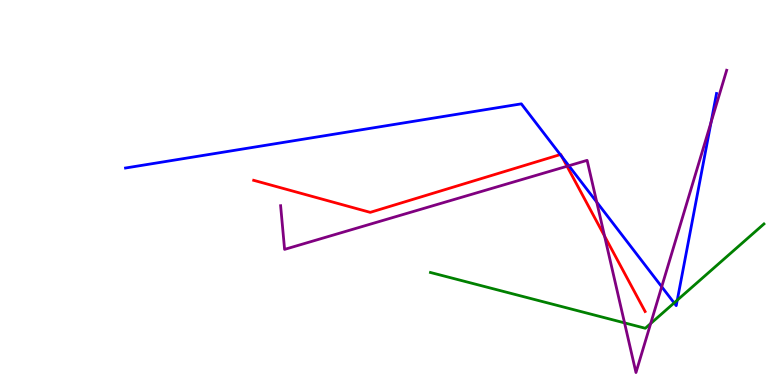[{'lines': ['blue', 'red'], 'intersections': [{'x': 7.23, 'y': 5.99}, {'x': 7.25, 'y': 5.93}]}, {'lines': ['green', 'red'], 'intersections': []}, {'lines': ['purple', 'red'], 'intersections': [{'x': 7.32, 'y': 5.68}, {'x': 7.8, 'y': 3.87}]}, {'lines': ['blue', 'green'], 'intersections': [{'x': 8.7, 'y': 2.13}, {'x': 8.74, 'y': 2.2}]}, {'lines': ['blue', 'purple'], 'intersections': [{'x': 7.34, 'y': 5.7}, {'x': 7.7, 'y': 4.75}, {'x': 8.54, 'y': 2.55}, {'x': 9.18, 'y': 6.82}]}, {'lines': ['green', 'purple'], 'intersections': [{'x': 8.06, 'y': 1.61}, {'x': 8.4, 'y': 1.6}]}]